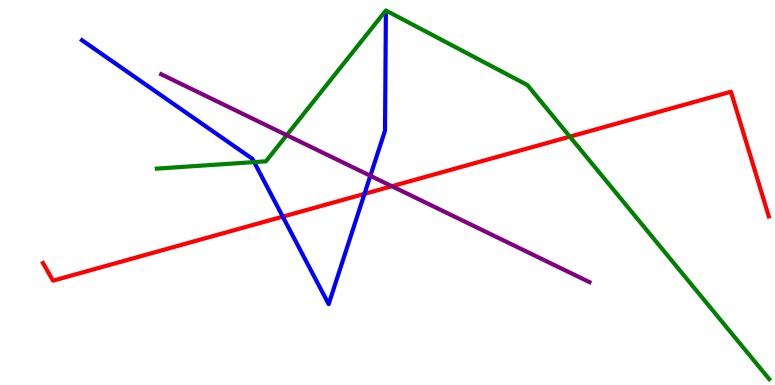[{'lines': ['blue', 'red'], 'intersections': [{'x': 3.65, 'y': 4.37}, {'x': 4.7, 'y': 4.96}]}, {'lines': ['green', 'red'], 'intersections': [{'x': 7.35, 'y': 6.45}]}, {'lines': ['purple', 'red'], 'intersections': [{'x': 5.06, 'y': 5.16}]}, {'lines': ['blue', 'green'], 'intersections': [{'x': 3.28, 'y': 5.79}]}, {'lines': ['blue', 'purple'], 'intersections': [{'x': 4.78, 'y': 5.43}]}, {'lines': ['green', 'purple'], 'intersections': [{'x': 3.7, 'y': 6.49}]}]